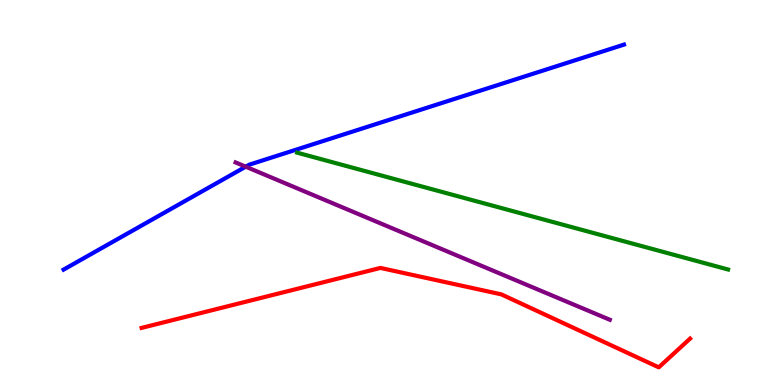[{'lines': ['blue', 'red'], 'intersections': []}, {'lines': ['green', 'red'], 'intersections': []}, {'lines': ['purple', 'red'], 'intersections': []}, {'lines': ['blue', 'green'], 'intersections': []}, {'lines': ['blue', 'purple'], 'intersections': [{'x': 3.17, 'y': 5.67}]}, {'lines': ['green', 'purple'], 'intersections': []}]